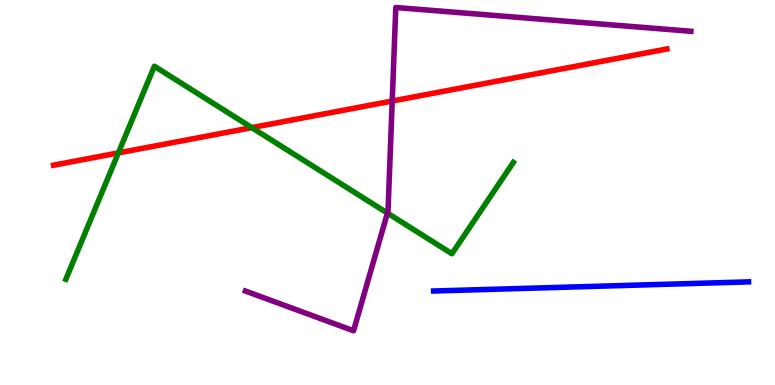[{'lines': ['blue', 'red'], 'intersections': []}, {'lines': ['green', 'red'], 'intersections': [{'x': 1.53, 'y': 6.03}, {'x': 3.25, 'y': 6.69}]}, {'lines': ['purple', 'red'], 'intersections': [{'x': 5.06, 'y': 7.38}]}, {'lines': ['blue', 'green'], 'intersections': []}, {'lines': ['blue', 'purple'], 'intersections': []}, {'lines': ['green', 'purple'], 'intersections': [{'x': 5.0, 'y': 4.46}]}]